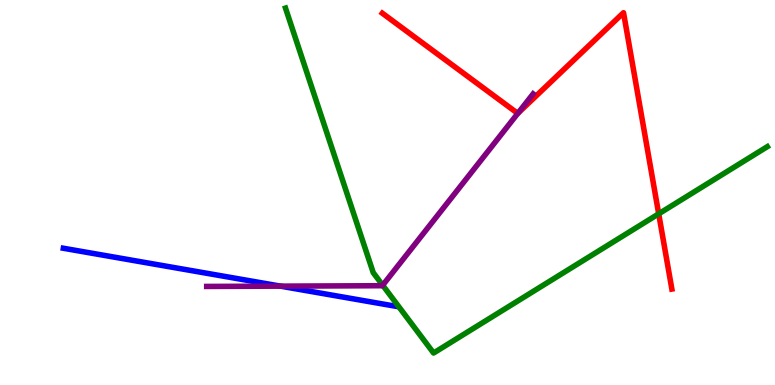[{'lines': ['blue', 'red'], 'intersections': []}, {'lines': ['green', 'red'], 'intersections': [{'x': 8.5, 'y': 4.45}]}, {'lines': ['purple', 'red'], 'intersections': [{'x': 6.68, 'y': 7.06}]}, {'lines': ['blue', 'green'], 'intersections': []}, {'lines': ['blue', 'purple'], 'intersections': [{'x': 3.62, 'y': 2.57}]}, {'lines': ['green', 'purple'], 'intersections': [{'x': 4.94, 'y': 2.59}]}]